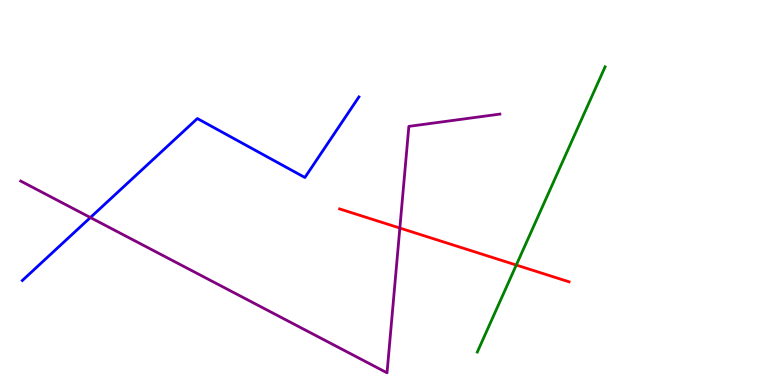[{'lines': ['blue', 'red'], 'intersections': []}, {'lines': ['green', 'red'], 'intersections': [{'x': 6.66, 'y': 3.12}]}, {'lines': ['purple', 'red'], 'intersections': [{'x': 5.16, 'y': 4.08}]}, {'lines': ['blue', 'green'], 'intersections': []}, {'lines': ['blue', 'purple'], 'intersections': [{'x': 1.17, 'y': 4.35}]}, {'lines': ['green', 'purple'], 'intersections': []}]